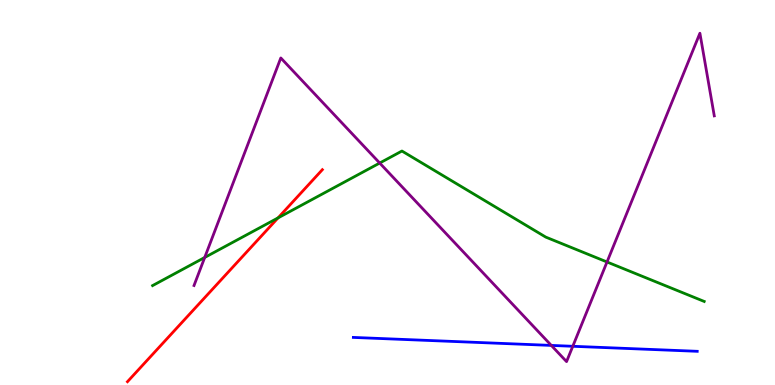[{'lines': ['blue', 'red'], 'intersections': []}, {'lines': ['green', 'red'], 'intersections': [{'x': 3.59, 'y': 4.34}]}, {'lines': ['purple', 'red'], 'intersections': []}, {'lines': ['blue', 'green'], 'intersections': []}, {'lines': ['blue', 'purple'], 'intersections': [{'x': 7.11, 'y': 1.03}, {'x': 7.39, 'y': 1.01}]}, {'lines': ['green', 'purple'], 'intersections': [{'x': 2.64, 'y': 3.31}, {'x': 4.9, 'y': 5.77}, {'x': 7.83, 'y': 3.2}]}]